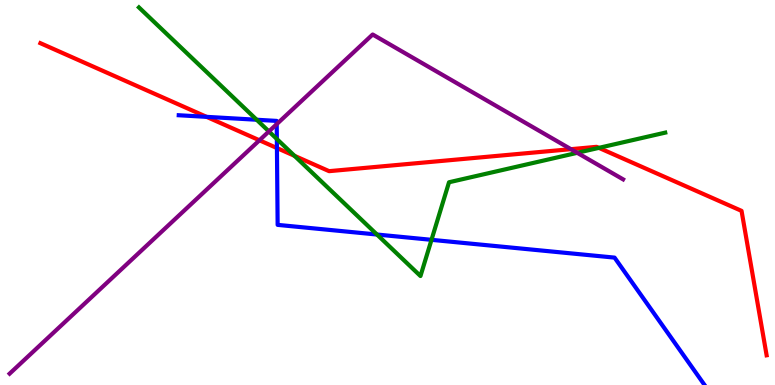[{'lines': ['blue', 'red'], 'intersections': [{'x': 2.67, 'y': 6.96}, {'x': 3.57, 'y': 6.15}]}, {'lines': ['green', 'red'], 'intersections': [{'x': 3.8, 'y': 5.95}, {'x': 7.73, 'y': 6.16}]}, {'lines': ['purple', 'red'], 'intersections': [{'x': 3.35, 'y': 6.36}, {'x': 7.37, 'y': 6.13}]}, {'lines': ['blue', 'green'], 'intersections': [{'x': 3.31, 'y': 6.89}, {'x': 3.57, 'y': 6.39}, {'x': 4.86, 'y': 3.91}, {'x': 5.57, 'y': 3.77}]}, {'lines': ['blue', 'purple'], 'intersections': [{'x': 3.57, 'y': 6.78}]}, {'lines': ['green', 'purple'], 'intersections': [{'x': 3.47, 'y': 6.59}, {'x': 7.45, 'y': 6.03}]}]